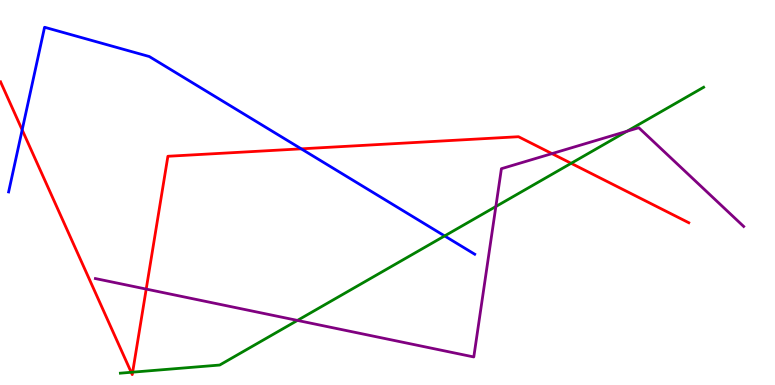[{'lines': ['blue', 'red'], 'intersections': [{'x': 0.286, 'y': 6.63}, {'x': 3.89, 'y': 6.13}]}, {'lines': ['green', 'red'], 'intersections': [{'x': 1.69, 'y': 0.33}, {'x': 1.71, 'y': 0.333}, {'x': 7.37, 'y': 5.76}]}, {'lines': ['purple', 'red'], 'intersections': [{'x': 1.89, 'y': 2.49}, {'x': 7.12, 'y': 6.01}]}, {'lines': ['blue', 'green'], 'intersections': [{'x': 5.74, 'y': 3.87}]}, {'lines': ['blue', 'purple'], 'intersections': []}, {'lines': ['green', 'purple'], 'intersections': [{'x': 3.84, 'y': 1.68}, {'x': 6.4, 'y': 4.64}, {'x': 8.09, 'y': 6.59}]}]